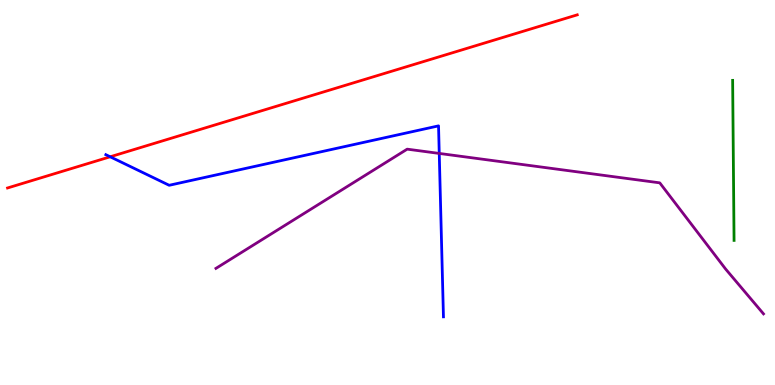[{'lines': ['blue', 'red'], 'intersections': [{'x': 1.42, 'y': 5.93}]}, {'lines': ['green', 'red'], 'intersections': []}, {'lines': ['purple', 'red'], 'intersections': []}, {'lines': ['blue', 'green'], 'intersections': []}, {'lines': ['blue', 'purple'], 'intersections': [{'x': 5.67, 'y': 6.01}]}, {'lines': ['green', 'purple'], 'intersections': []}]